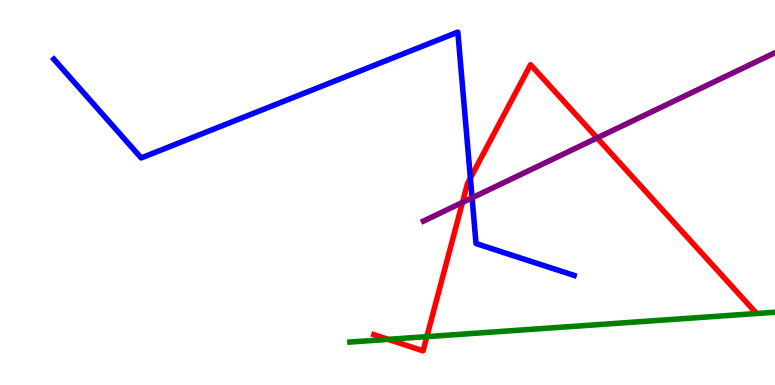[{'lines': ['blue', 'red'], 'intersections': [{'x': 6.07, 'y': 5.37}]}, {'lines': ['green', 'red'], 'intersections': [{'x': 5.01, 'y': 1.19}, {'x': 5.51, 'y': 1.26}]}, {'lines': ['purple', 'red'], 'intersections': [{'x': 5.97, 'y': 4.74}, {'x': 7.7, 'y': 6.42}]}, {'lines': ['blue', 'green'], 'intersections': []}, {'lines': ['blue', 'purple'], 'intersections': [{'x': 6.09, 'y': 4.86}]}, {'lines': ['green', 'purple'], 'intersections': []}]